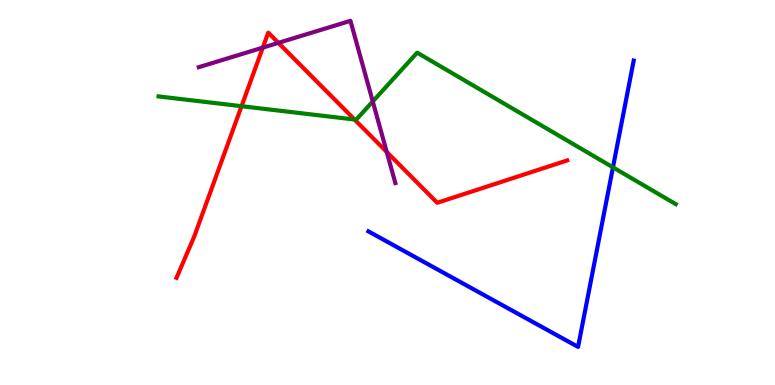[{'lines': ['blue', 'red'], 'intersections': []}, {'lines': ['green', 'red'], 'intersections': [{'x': 3.12, 'y': 7.24}, {'x': 4.57, 'y': 6.9}]}, {'lines': ['purple', 'red'], 'intersections': [{'x': 3.39, 'y': 8.76}, {'x': 3.59, 'y': 8.89}, {'x': 4.99, 'y': 6.05}]}, {'lines': ['blue', 'green'], 'intersections': [{'x': 7.91, 'y': 5.65}]}, {'lines': ['blue', 'purple'], 'intersections': []}, {'lines': ['green', 'purple'], 'intersections': [{'x': 4.81, 'y': 7.36}]}]